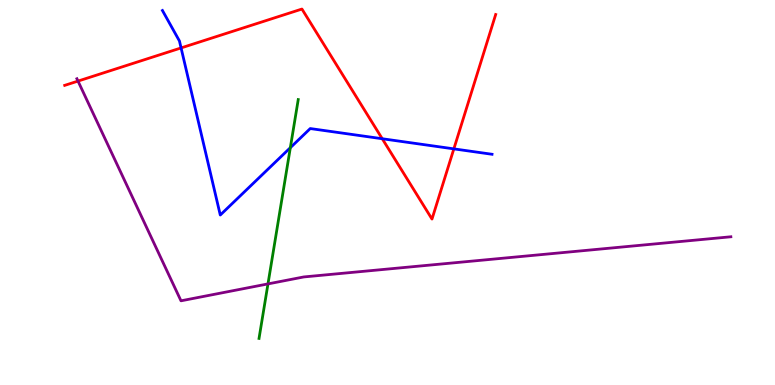[{'lines': ['blue', 'red'], 'intersections': [{'x': 2.34, 'y': 8.76}, {'x': 4.93, 'y': 6.4}, {'x': 5.86, 'y': 6.13}]}, {'lines': ['green', 'red'], 'intersections': []}, {'lines': ['purple', 'red'], 'intersections': [{'x': 1.01, 'y': 7.89}]}, {'lines': ['blue', 'green'], 'intersections': [{'x': 3.75, 'y': 6.16}]}, {'lines': ['blue', 'purple'], 'intersections': []}, {'lines': ['green', 'purple'], 'intersections': [{'x': 3.46, 'y': 2.63}]}]